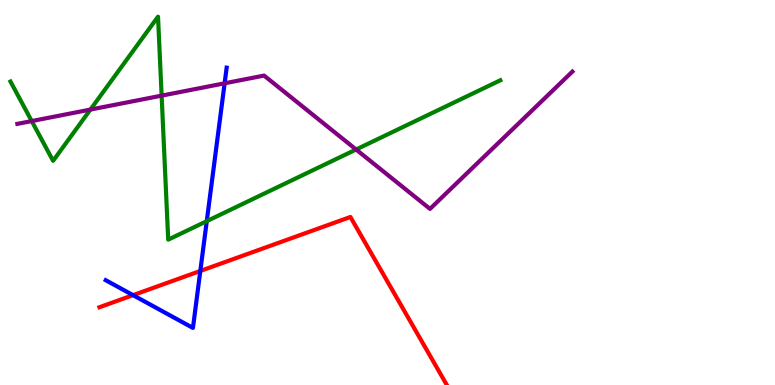[{'lines': ['blue', 'red'], 'intersections': [{'x': 1.72, 'y': 2.33}, {'x': 2.58, 'y': 2.96}]}, {'lines': ['green', 'red'], 'intersections': []}, {'lines': ['purple', 'red'], 'intersections': []}, {'lines': ['blue', 'green'], 'intersections': [{'x': 2.67, 'y': 4.26}]}, {'lines': ['blue', 'purple'], 'intersections': [{'x': 2.9, 'y': 7.84}]}, {'lines': ['green', 'purple'], 'intersections': [{'x': 0.409, 'y': 6.86}, {'x': 1.17, 'y': 7.15}, {'x': 2.09, 'y': 7.52}, {'x': 4.59, 'y': 6.12}]}]